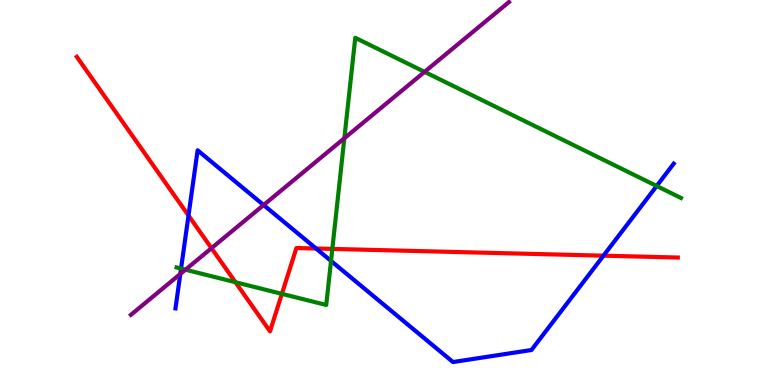[{'lines': ['blue', 'red'], 'intersections': [{'x': 2.43, 'y': 4.4}, {'x': 4.08, 'y': 3.55}, {'x': 7.79, 'y': 3.36}]}, {'lines': ['green', 'red'], 'intersections': [{'x': 3.04, 'y': 2.67}, {'x': 3.64, 'y': 2.37}, {'x': 4.29, 'y': 3.53}]}, {'lines': ['purple', 'red'], 'intersections': [{'x': 2.73, 'y': 3.55}]}, {'lines': ['blue', 'green'], 'intersections': [{'x': 2.34, 'y': 3.02}, {'x': 4.27, 'y': 3.22}, {'x': 8.47, 'y': 5.17}]}, {'lines': ['blue', 'purple'], 'intersections': [{'x': 2.33, 'y': 2.88}, {'x': 3.4, 'y': 4.67}]}, {'lines': ['green', 'purple'], 'intersections': [{'x': 2.39, 'y': 2.99}, {'x': 4.44, 'y': 6.41}, {'x': 5.48, 'y': 8.13}]}]